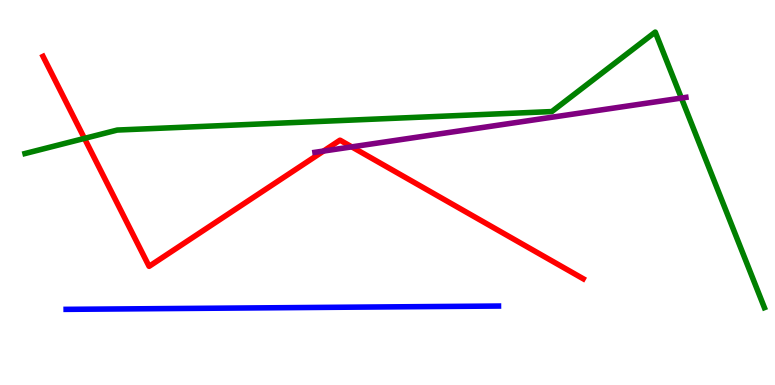[{'lines': ['blue', 'red'], 'intersections': []}, {'lines': ['green', 'red'], 'intersections': [{'x': 1.09, 'y': 6.41}]}, {'lines': ['purple', 'red'], 'intersections': [{'x': 4.17, 'y': 6.08}, {'x': 4.54, 'y': 6.19}]}, {'lines': ['blue', 'green'], 'intersections': []}, {'lines': ['blue', 'purple'], 'intersections': []}, {'lines': ['green', 'purple'], 'intersections': [{'x': 8.79, 'y': 7.45}]}]